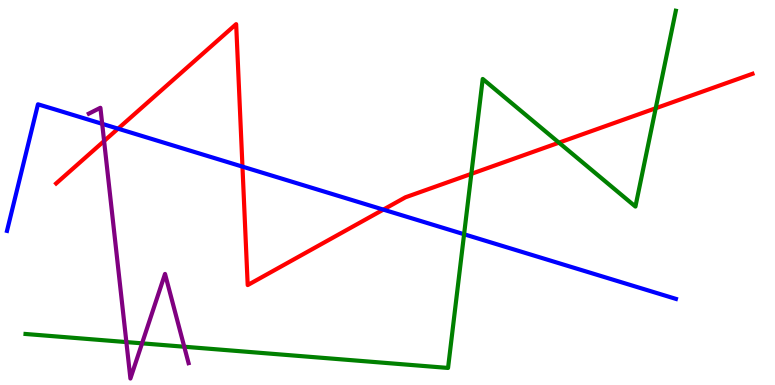[{'lines': ['blue', 'red'], 'intersections': [{'x': 1.52, 'y': 6.66}, {'x': 3.13, 'y': 5.67}, {'x': 4.95, 'y': 4.56}]}, {'lines': ['green', 'red'], 'intersections': [{'x': 6.08, 'y': 5.48}, {'x': 7.21, 'y': 6.29}, {'x': 8.46, 'y': 7.19}]}, {'lines': ['purple', 'red'], 'intersections': [{'x': 1.34, 'y': 6.34}]}, {'lines': ['blue', 'green'], 'intersections': [{'x': 5.99, 'y': 3.92}]}, {'lines': ['blue', 'purple'], 'intersections': [{'x': 1.32, 'y': 6.78}]}, {'lines': ['green', 'purple'], 'intersections': [{'x': 1.63, 'y': 1.11}, {'x': 1.83, 'y': 1.08}, {'x': 2.38, 'y': 0.994}]}]